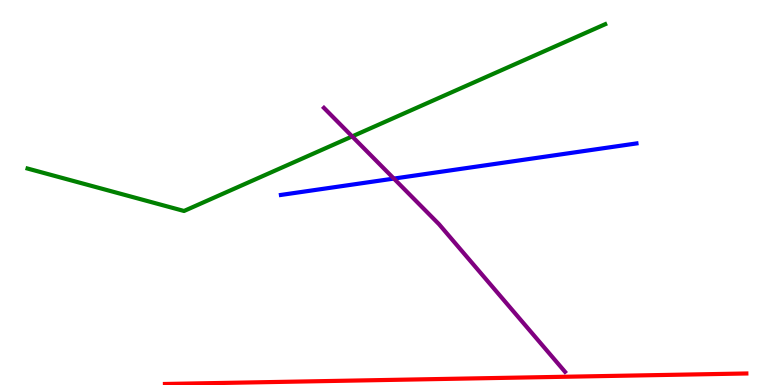[{'lines': ['blue', 'red'], 'intersections': []}, {'lines': ['green', 'red'], 'intersections': []}, {'lines': ['purple', 'red'], 'intersections': []}, {'lines': ['blue', 'green'], 'intersections': []}, {'lines': ['blue', 'purple'], 'intersections': [{'x': 5.08, 'y': 5.36}]}, {'lines': ['green', 'purple'], 'intersections': [{'x': 4.54, 'y': 6.46}]}]